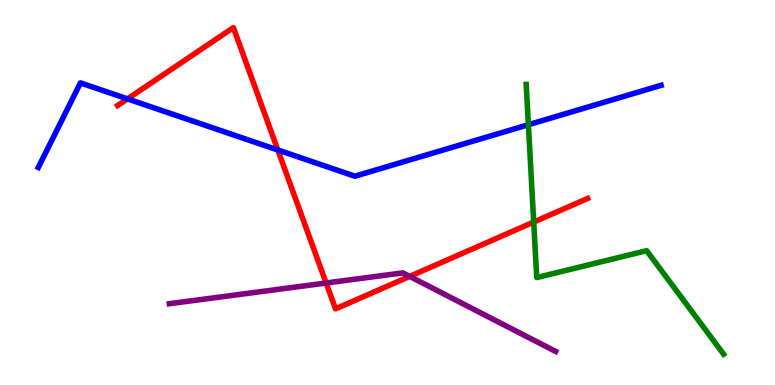[{'lines': ['blue', 'red'], 'intersections': [{'x': 1.64, 'y': 7.43}, {'x': 3.58, 'y': 6.1}]}, {'lines': ['green', 'red'], 'intersections': [{'x': 6.89, 'y': 4.23}]}, {'lines': ['purple', 'red'], 'intersections': [{'x': 4.21, 'y': 2.65}, {'x': 5.29, 'y': 2.82}]}, {'lines': ['blue', 'green'], 'intersections': [{'x': 6.82, 'y': 6.76}]}, {'lines': ['blue', 'purple'], 'intersections': []}, {'lines': ['green', 'purple'], 'intersections': []}]